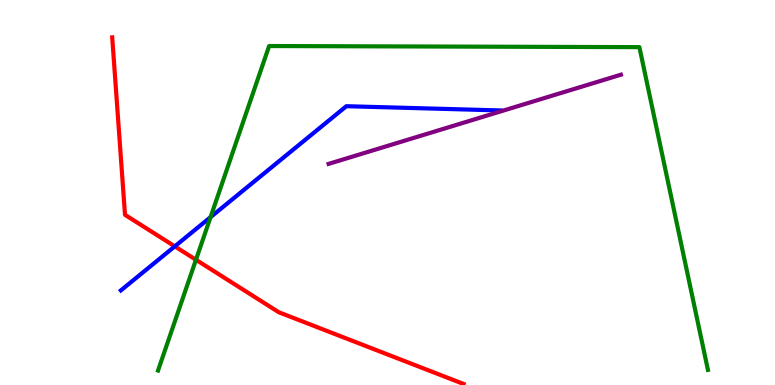[{'lines': ['blue', 'red'], 'intersections': [{'x': 2.26, 'y': 3.6}]}, {'lines': ['green', 'red'], 'intersections': [{'x': 2.53, 'y': 3.25}]}, {'lines': ['purple', 'red'], 'intersections': []}, {'lines': ['blue', 'green'], 'intersections': [{'x': 2.72, 'y': 4.36}]}, {'lines': ['blue', 'purple'], 'intersections': []}, {'lines': ['green', 'purple'], 'intersections': []}]